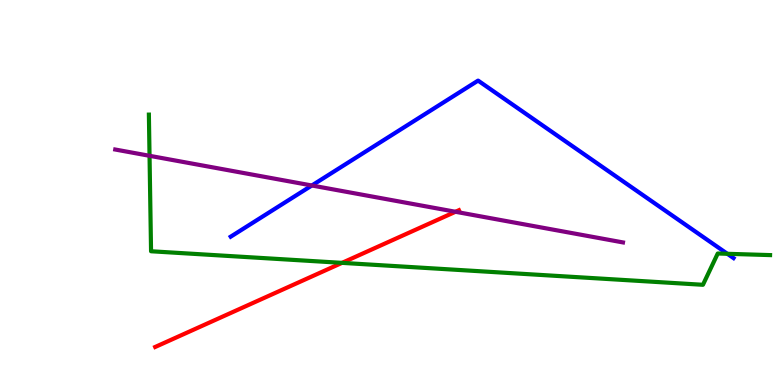[{'lines': ['blue', 'red'], 'intersections': []}, {'lines': ['green', 'red'], 'intersections': [{'x': 4.41, 'y': 3.17}]}, {'lines': ['purple', 'red'], 'intersections': [{'x': 5.88, 'y': 4.5}]}, {'lines': ['blue', 'green'], 'intersections': [{'x': 9.39, 'y': 3.41}]}, {'lines': ['blue', 'purple'], 'intersections': [{'x': 4.02, 'y': 5.18}]}, {'lines': ['green', 'purple'], 'intersections': [{'x': 1.93, 'y': 5.95}]}]